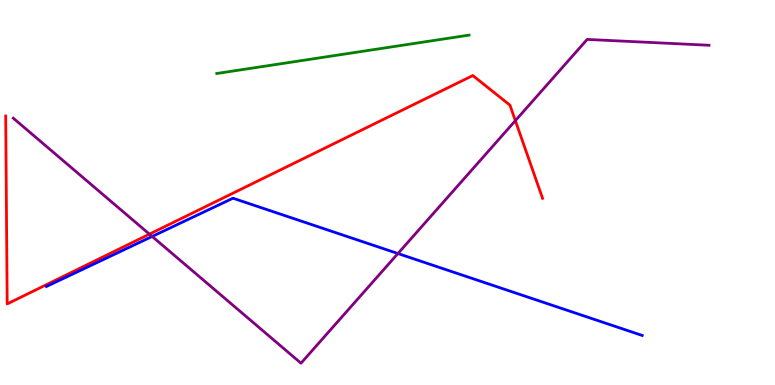[{'lines': ['blue', 'red'], 'intersections': []}, {'lines': ['green', 'red'], 'intersections': []}, {'lines': ['purple', 'red'], 'intersections': [{'x': 1.93, 'y': 3.92}, {'x': 6.65, 'y': 6.87}]}, {'lines': ['blue', 'green'], 'intersections': []}, {'lines': ['blue', 'purple'], 'intersections': [{'x': 1.96, 'y': 3.86}, {'x': 5.13, 'y': 3.41}]}, {'lines': ['green', 'purple'], 'intersections': []}]